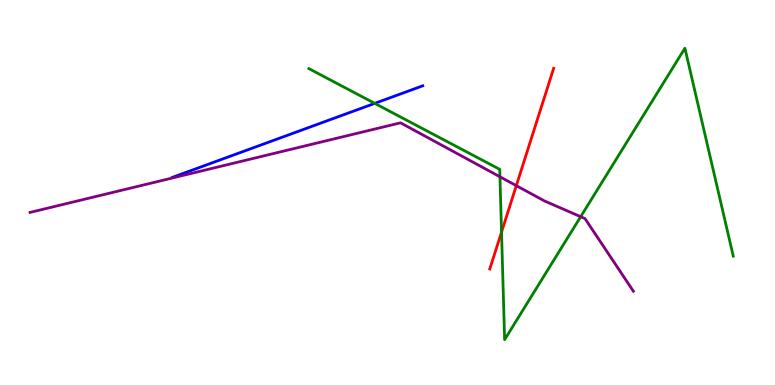[{'lines': ['blue', 'red'], 'intersections': []}, {'lines': ['green', 'red'], 'intersections': [{'x': 6.47, 'y': 3.97}]}, {'lines': ['purple', 'red'], 'intersections': [{'x': 6.66, 'y': 5.18}]}, {'lines': ['blue', 'green'], 'intersections': [{'x': 4.84, 'y': 7.32}]}, {'lines': ['blue', 'purple'], 'intersections': []}, {'lines': ['green', 'purple'], 'intersections': [{'x': 6.45, 'y': 5.41}, {'x': 7.49, 'y': 4.37}]}]